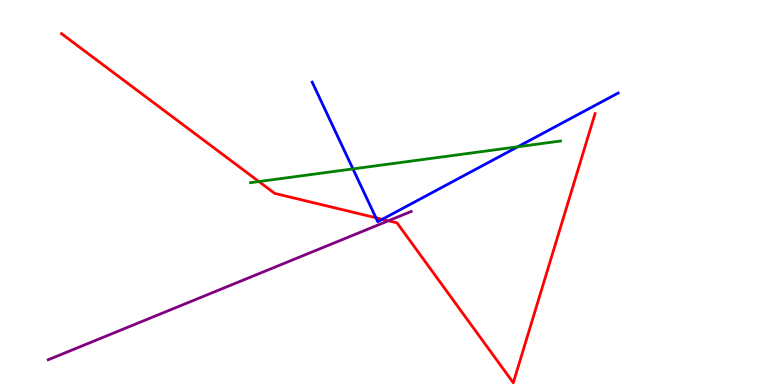[{'lines': ['blue', 'red'], 'intersections': [{'x': 4.85, 'y': 4.34}, {'x': 4.93, 'y': 4.3}]}, {'lines': ['green', 'red'], 'intersections': [{'x': 3.34, 'y': 5.28}]}, {'lines': ['purple', 'red'], 'intersections': [{'x': 5.01, 'y': 4.27}]}, {'lines': ['blue', 'green'], 'intersections': [{'x': 4.55, 'y': 5.61}, {'x': 6.68, 'y': 6.19}]}, {'lines': ['blue', 'purple'], 'intersections': []}, {'lines': ['green', 'purple'], 'intersections': []}]